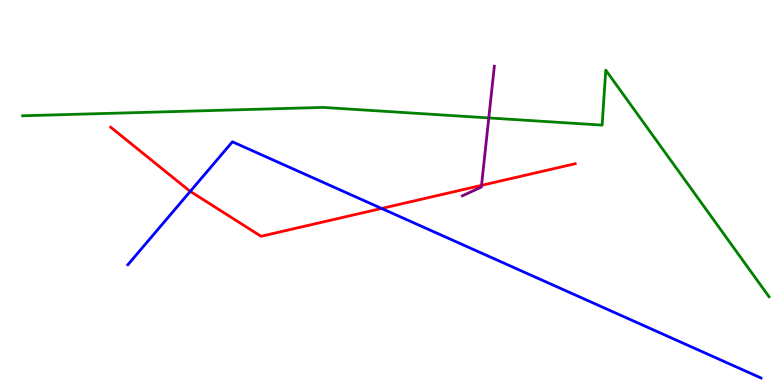[{'lines': ['blue', 'red'], 'intersections': [{'x': 2.46, 'y': 5.03}, {'x': 4.92, 'y': 4.59}]}, {'lines': ['green', 'red'], 'intersections': []}, {'lines': ['purple', 'red'], 'intersections': [{'x': 6.21, 'y': 5.19}]}, {'lines': ['blue', 'green'], 'intersections': []}, {'lines': ['blue', 'purple'], 'intersections': []}, {'lines': ['green', 'purple'], 'intersections': [{'x': 6.31, 'y': 6.94}]}]